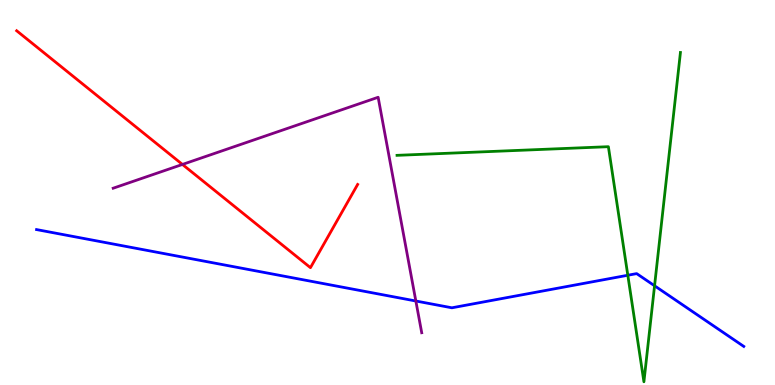[{'lines': ['blue', 'red'], 'intersections': []}, {'lines': ['green', 'red'], 'intersections': []}, {'lines': ['purple', 'red'], 'intersections': [{'x': 2.35, 'y': 5.73}]}, {'lines': ['blue', 'green'], 'intersections': [{'x': 8.1, 'y': 2.85}, {'x': 8.45, 'y': 2.58}]}, {'lines': ['blue', 'purple'], 'intersections': [{'x': 5.37, 'y': 2.18}]}, {'lines': ['green', 'purple'], 'intersections': []}]